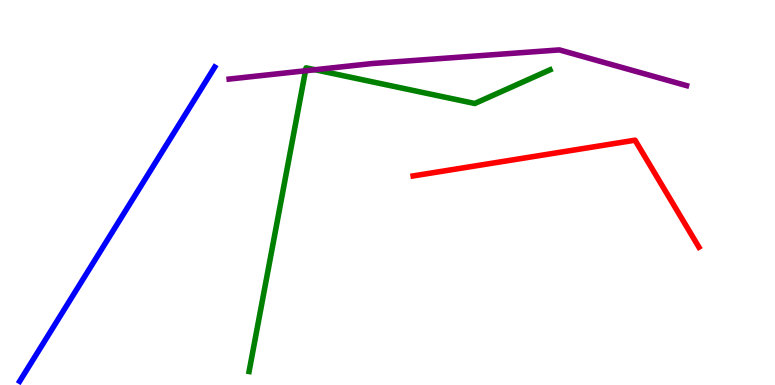[{'lines': ['blue', 'red'], 'intersections': []}, {'lines': ['green', 'red'], 'intersections': []}, {'lines': ['purple', 'red'], 'intersections': []}, {'lines': ['blue', 'green'], 'intersections': []}, {'lines': ['blue', 'purple'], 'intersections': []}, {'lines': ['green', 'purple'], 'intersections': [{'x': 3.94, 'y': 8.16}, {'x': 4.07, 'y': 8.19}]}]